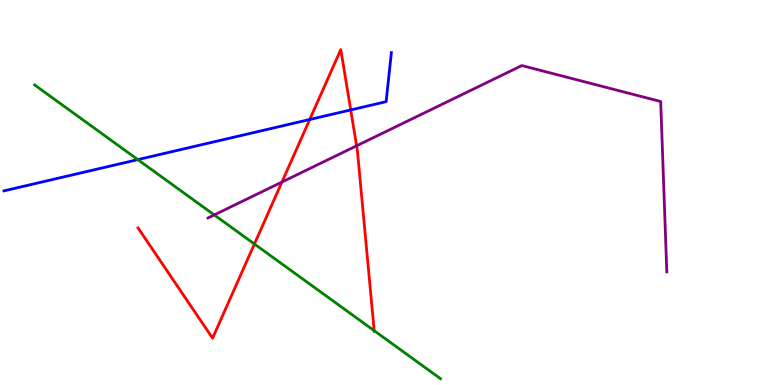[{'lines': ['blue', 'red'], 'intersections': [{'x': 4.0, 'y': 6.9}, {'x': 4.53, 'y': 7.14}]}, {'lines': ['green', 'red'], 'intersections': [{'x': 3.28, 'y': 3.66}, {'x': 4.83, 'y': 1.41}]}, {'lines': ['purple', 'red'], 'intersections': [{'x': 3.64, 'y': 5.27}, {'x': 4.6, 'y': 6.21}]}, {'lines': ['blue', 'green'], 'intersections': [{'x': 1.78, 'y': 5.85}]}, {'lines': ['blue', 'purple'], 'intersections': []}, {'lines': ['green', 'purple'], 'intersections': [{'x': 2.76, 'y': 4.42}]}]